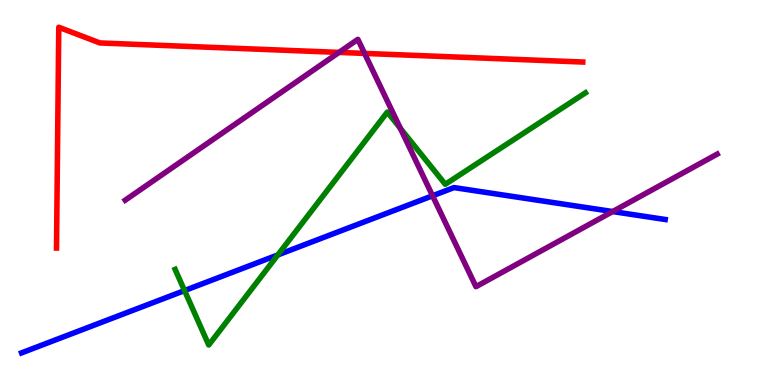[{'lines': ['blue', 'red'], 'intersections': []}, {'lines': ['green', 'red'], 'intersections': []}, {'lines': ['purple', 'red'], 'intersections': [{'x': 4.37, 'y': 8.64}, {'x': 4.7, 'y': 8.61}]}, {'lines': ['blue', 'green'], 'intersections': [{'x': 2.38, 'y': 2.45}, {'x': 3.58, 'y': 3.38}]}, {'lines': ['blue', 'purple'], 'intersections': [{'x': 5.58, 'y': 4.91}, {'x': 7.91, 'y': 4.51}]}, {'lines': ['green', 'purple'], 'intersections': [{'x': 5.17, 'y': 6.67}]}]